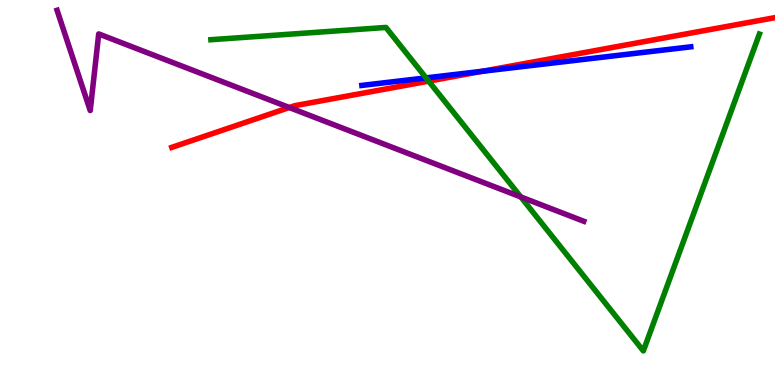[{'lines': ['blue', 'red'], 'intersections': [{'x': 6.23, 'y': 8.15}]}, {'lines': ['green', 'red'], 'intersections': [{'x': 5.53, 'y': 7.89}]}, {'lines': ['purple', 'red'], 'intersections': [{'x': 3.73, 'y': 7.21}]}, {'lines': ['blue', 'green'], 'intersections': [{'x': 5.5, 'y': 7.98}]}, {'lines': ['blue', 'purple'], 'intersections': []}, {'lines': ['green', 'purple'], 'intersections': [{'x': 6.72, 'y': 4.88}]}]